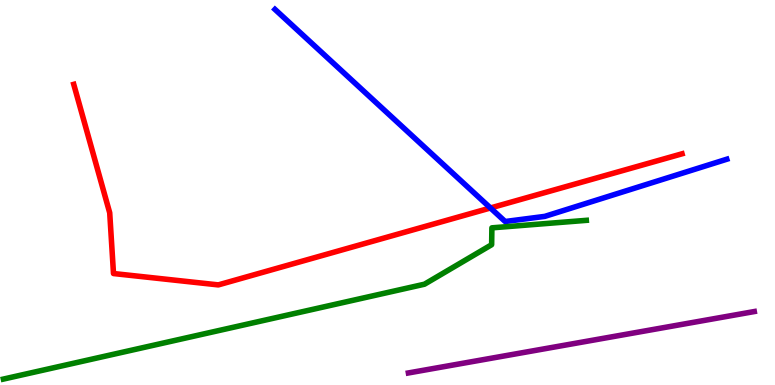[{'lines': ['blue', 'red'], 'intersections': [{'x': 6.33, 'y': 4.6}]}, {'lines': ['green', 'red'], 'intersections': []}, {'lines': ['purple', 'red'], 'intersections': []}, {'lines': ['blue', 'green'], 'intersections': []}, {'lines': ['blue', 'purple'], 'intersections': []}, {'lines': ['green', 'purple'], 'intersections': []}]